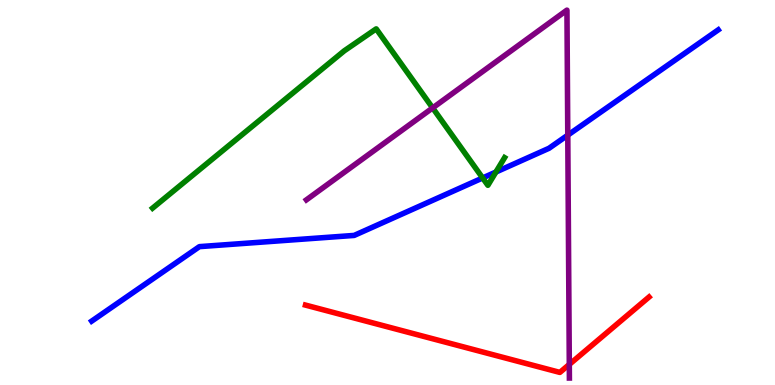[{'lines': ['blue', 'red'], 'intersections': []}, {'lines': ['green', 'red'], 'intersections': []}, {'lines': ['purple', 'red'], 'intersections': [{'x': 7.35, 'y': 0.534}]}, {'lines': ['blue', 'green'], 'intersections': [{'x': 6.23, 'y': 5.38}, {'x': 6.4, 'y': 5.53}]}, {'lines': ['blue', 'purple'], 'intersections': [{'x': 7.33, 'y': 6.49}]}, {'lines': ['green', 'purple'], 'intersections': [{'x': 5.58, 'y': 7.2}]}]